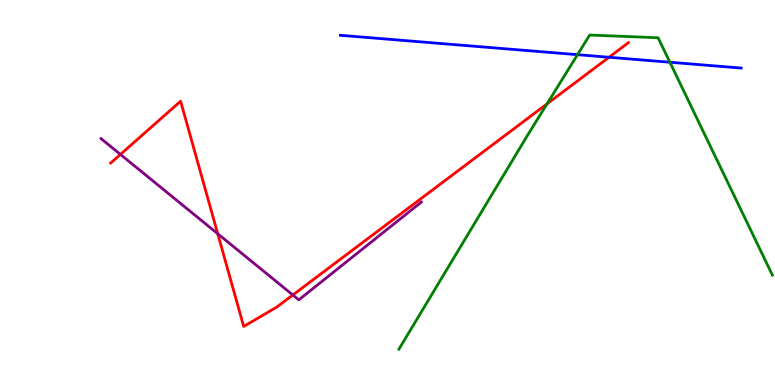[{'lines': ['blue', 'red'], 'intersections': [{'x': 7.86, 'y': 8.51}]}, {'lines': ['green', 'red'], 'intersections': [{'x': 7.06, 'y': 7.3}]}, {'lines': ['purple', 'red'], 'intersections': [{'x': 1.55, 'y': 5.99}, {'x': 2.81, 'y': 3.93}, {'x': 3.78, 'y': 2.34}]}, {'lines': ['blue', 'green'], 'intersections': [{'x': 7.45, 'y': 8.58}, {'x': 8.64, 'y': 8.38}]}, {'lines': ['blue', 'purple'], 'intersections': []}, {'lines': ['green', 'purple'], 'intersections': []}]